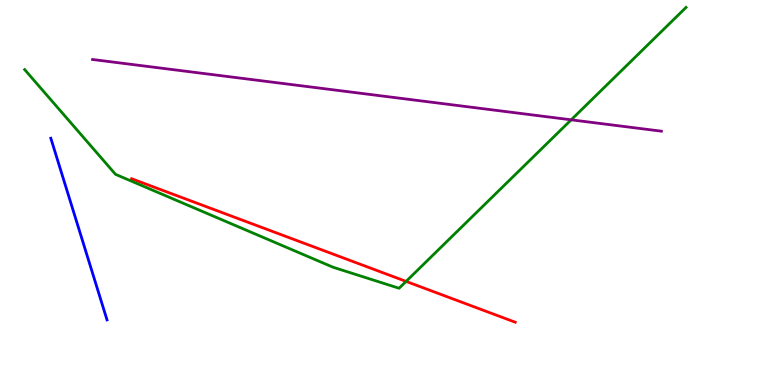[{'lines': ['blue', 'red'], 'intersections': []}, {'lines': ['green', 'red'], 'intersections': [{'x': 5.24, 'y': 2.69}]}, {'lines': ['purple', 'red'], 'intersections': []}, {'lines': ['blue', 'green'], 'intersections': []}, {'lines': ['blue', 'purple'], 'intersections': []}, {'lines': ['green', 'purple'], 'intersections': [{'x': 7.37, 'y': 6.89}]}]